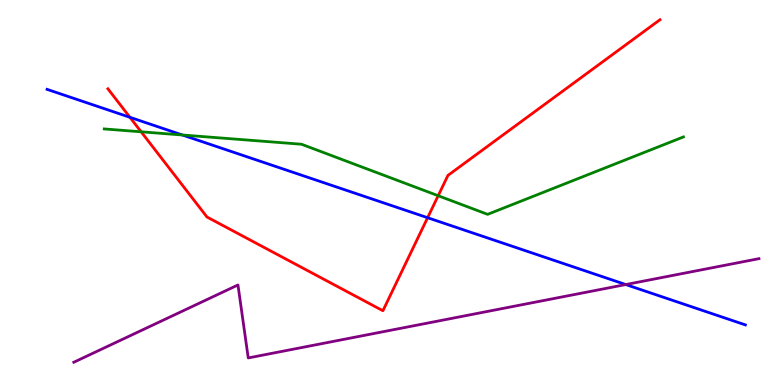[{'lines': ['blue', 'red'], 'intersections': [{'x': 1.68, 'y': 6.95}, {'x': 5.52, 'y': 4.35}]}, {'lines': ['green', 'red'], 'intersections': [{'x': 1.82, 'y': 6.58}, {'x': 5.65, 'y': 4.92}]}, {'lines': ['purple', 'red'], 'intersections': []}, {'lines': ['blue', 'green'], 'intersections': [{'x': 2.35, 'y': 6.49}]}, {'lines': ['blue', 'purple'], 'intersections': [{'x': 8.07, 'y': 2.61}]}, {'lines': ['green', 'purple'], 'intersections': []}]